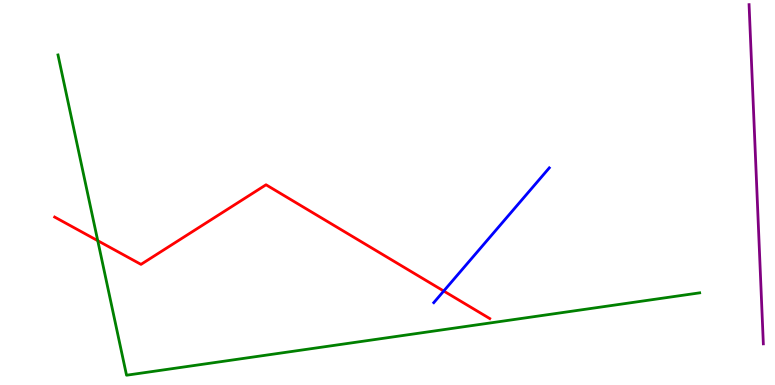[{'lines': ['blue', 'red'], 'intersections': [{'x': 5.73, 'y': 2.44}]}, {'lines': ['green', 'red'], 'intersections': [{'x': 1.26, 'y': 3.75}]}, {'lines': ['purple', 'red'], 'intersections': []}, {'lines': ['blue', 'green'], 'intersections': []}, {'lines': ['blue', 'purple'], 'intersections': []}, {'lines': ['green', 'purple'], 'intersections': []}]